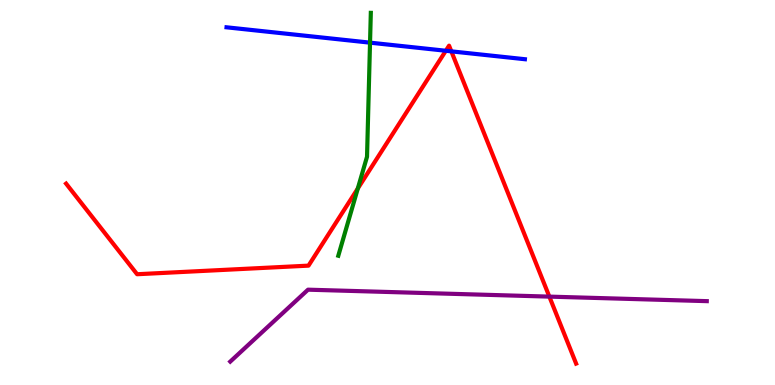[{'lines': ['blue', 'red'], 'intersections': [{'x': 5.75, 'y': 8.68}, {'x': 5.82, 'y': 8.67}]}, {'lines': ['green', 'red'], 'intersections': [{'x': 4.62, 'y': 5.1}]}, {'lines': ['purple', 'red'], 'intersections': [{'x': 7.09, 'y': 2.3}]}, {'lines': ['blue', 'green'], 'intersections': [{'x': 4.77, 'y': 8.89}]}, {'lines': ['blue', 'purple'], 'intersections': []}, {'lines': ['green', 'purple'], 'intersections': []}]